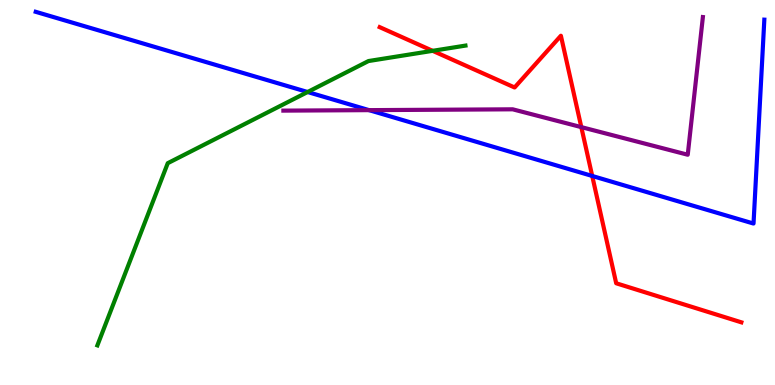[{'lines': ['blue', 'red'], 'intersections': [{'x': 7.64, 'y': 5.43}]}, {'lines': ['green', 'red'], 'intersections': [{'x': 5.58, 'y': 8.68}]}, {'lines': ['purple', 'red'], 'intersections': [{'x': 7.5, 'y': 6.7}]}, {'lines': ['blue', 'green'], 'intersections': [{'x': 3.97, 'y': 7.61}]}, {'lines': ['blue', 'purple'], 'intersections': [{'x': 4.76, 'y': 7.14}]}, {'lines': ['green', 'purple'], 'intersections': []}]